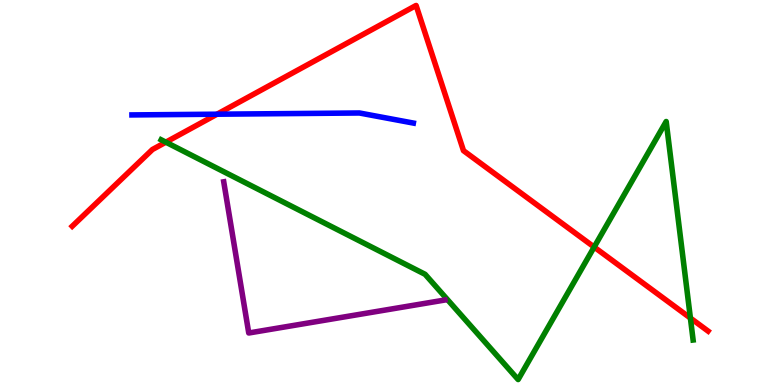[{'lines': ['blue', 'red'], 'intersections': [{'x': 2.8, 'y': 7.03}]}, {'lines': ['green', 'red'], 'intersections': [{'x': 2.14, 'y': 6.31}, {'x': 7.67, 'y': 3.58}, {'x': 8.91, 'y': 1.74}]}, {'lines': ['purple', 'red'], 'intersections': []}, {'lines': ['blue', 'green'], 'intersections': []}, {'lines': ['blue', 'purple'], 'intersections': []}, {'lines': ['green', 'purple'], 'intersections': []}]